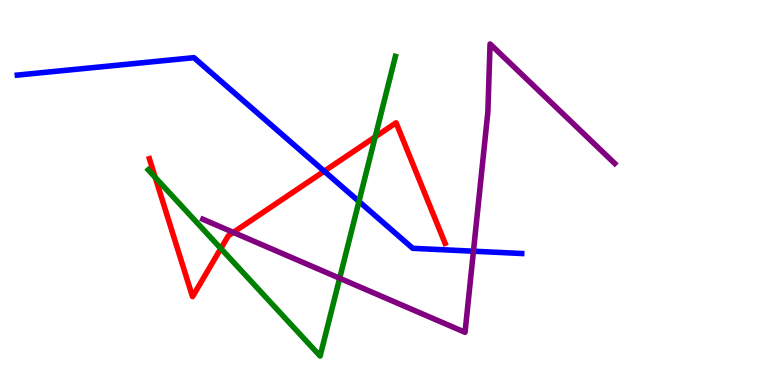[{'lines': ['blue', 'red'], 'intersections': [{'x': 4.18, 'y': 5.55}]}, {'lines': ['green', 'red'], 'intersections': [{'x': 2.0, 'y': 5.39}, {'x': 2.85, 'y': 3.55}, {'x': 4.84, 'y': 6.44}]}, {'lines': ['purple', 'red'], 'intersections': [{'x': 3.01, 'y': 3.96}]}, {'lines': ['blue', 'green'], 'intersections': [{'x': 4.63, 'y': 4.77}]}, {'lines': ['blue', 'purple'], 'intersections': [{'x': 6.11, 'y': 3.48}]}, {'lines': ['green', 'purple'], 'intersections': [{'x': 4.38, 'y': 2.77}]}]